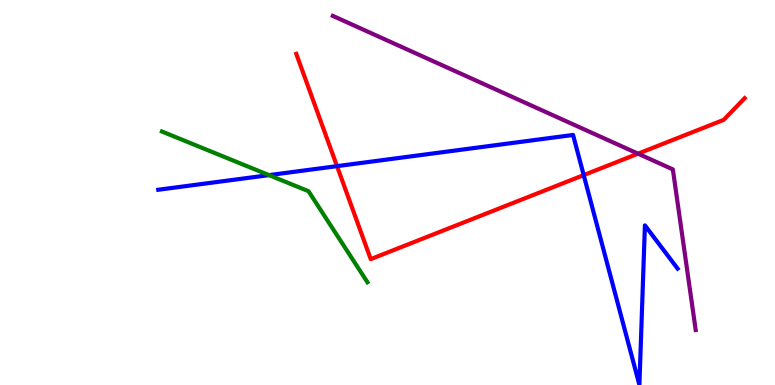[{'lines': ['blue', 'red'], 'intersections': [{'x': 4.35, 'y': 5.68}, {'x': 7.53, 'y': 5.45}]}, {'lines': ['green', 'red'], 'intersections': []}, {'lines': ['purple', 'red'], 'intersections': [{'x': 8.23, 'y': 6.01}]}, {'lines': ['blue', 'green'], 'intersections': [{'x': 3.47, 'y': 5.45}]}, {'lines': ['blue', 'purple'], 'intersections': []}, {'lines': ['green', 'purple'], 'intersections': []}]